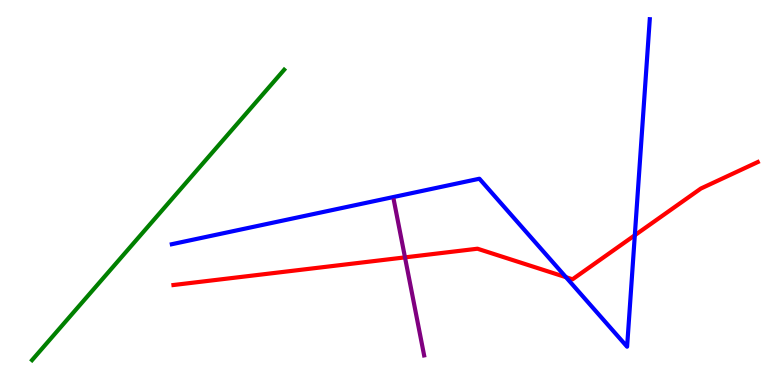[{'lines': ['blue', 'red'], 'intersections': [{'x': 7.3, 'y': 2.8}, {'x': 8.19, 'y': 3.89}]}, {'lines': ['green', 'red'], 'intersections': []}, {'lines': ['purple', 'red'], 'intersections': [{'x': 5.23, 'y': 3.31}]}, {'lines': ['blue', 'green'], 'intersections': []}, {'lines': ['blue', 'purple'], 'intersections': []}, {'lines': ['green', 'purple'], 'intersections': []}]